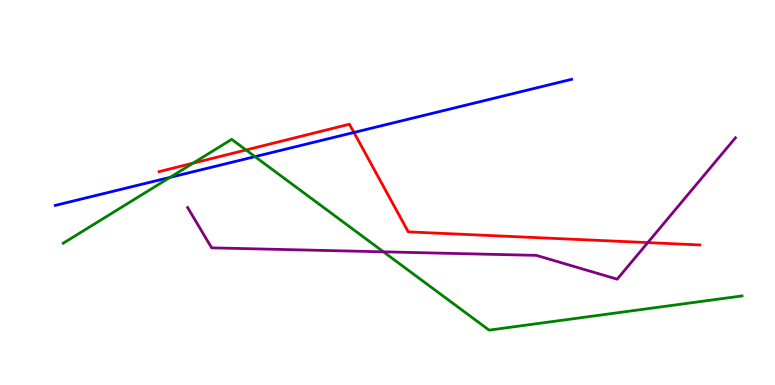[{'lines': ['blue', 'red'], 'intersections': [{'x': 4.57, 'y': 6.56}]}, {'lines': ['green', 'red'], 'intersections': [{'x': 2.49, 'y': 5.76}, {'x': 3.17, 'y': 6.1}]}, {'lines': ['purple', 'red'], 'intersections': [{'x': 8.36, 'y': 3.7}]}, {'lines': ['blue', 'green'], 'intersections': [{'x': 2.19, 'y': 5.39}, {'x': 3.29, 'y': 5.93}]}, {'lines': ['blue', 'purple'], 'intersections': []}, {'lines': ['green', 'purple'], 'intersections': [{'x': 4.95, 'y': 3.46}]}]